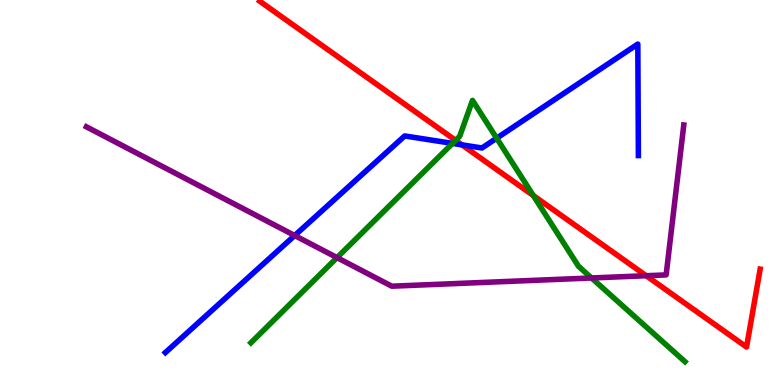[{'lines': ['blue', 'red'], 'intersections': [{'x': 5.96, 'y': 6.24}]}, {'lines': ['green', 'red'], 'intersections': [{'x': 5.88, 'y': 6.35}, {'x': 6.88, 'y': 4.92}]}, {'lines': ['purple', 'red'], 'intersections': [{'x': 8.34, 'y': 2.84}]}, {'lines': ['blue', 'green'], 'intersections': [{'x': 5.84, 'y': 6.28}, {'x': 6.41, 'y': 6.41}]}, {'lines': ['blue', 'purple'], 'intersections': [{'x': 3.8, 'y': 3.88}]}, {'lines': ['green', 'purple'], 'intersections': [{'x': 4.35, 'y': 3.31}, {'x': 7.63, 'y': 2.78}]}]